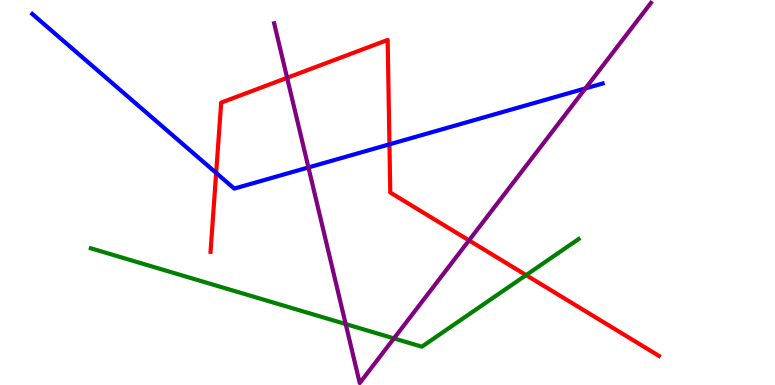[{'lines': ['blue', 'red'], 'intersections': [{'x': 2.79, 'y': 5.51}, {'x': 5.03, 'y': 6.25}]}, {'lines': ['green', 'red'], 'intersections': [{'x': 6.79, 'y': 2.85}]}, {'lines': ['purple', 'red'], 'intersections': [{'x': 3.7, 'y': 7.98}, {'x': 6.05, 'y': 3.76}]}, {'lines': ['blue', 'green'], 'intersections': []}, {'lines': ['blue', 'purple'], 'intersections': [{'x': 3.98, 'y': 5.65}, {'x': 7.55, 'y': 7.7}]}, {'lines': ['green', 'purple'], 'intersections': [{'x': 4.46, 'y': 1.58}, {'x': 5.08, 'y': 1.21}]}]